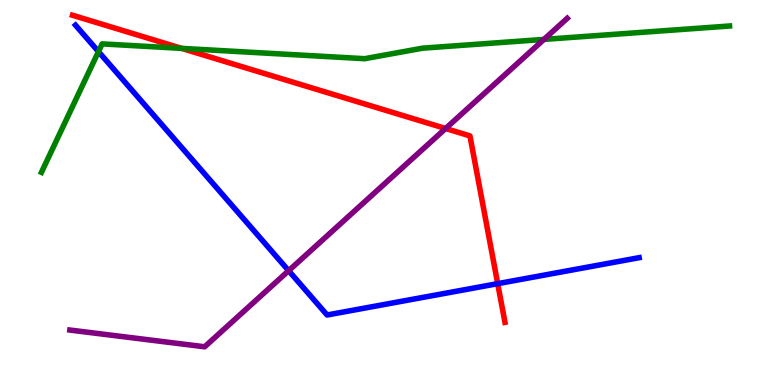[{'lines': ['blue', 'red'], 'intersections': [{'x': 6.42, 'y': 2.63}]}, {'lines': ['green', 'red'], 'intersections': [{'x': 2.34, 'y': 8.74}]}, {'lines': ['purple', 'red'], 'intersections': [{'x': 5.75, 'y': 6.66}]}, {'lines': ['blue', 'green'], 'intersections': [{'x': 1.27, 'y': 8.66}]}, {'lines': ['blue', 'purple'], 'intersections': [{'x': 3.72, 'y': 2.97}]}, {'lines': ['green', 'purple'], 'intersections': [{'x': 7.02, 'y': 8.98}]}]